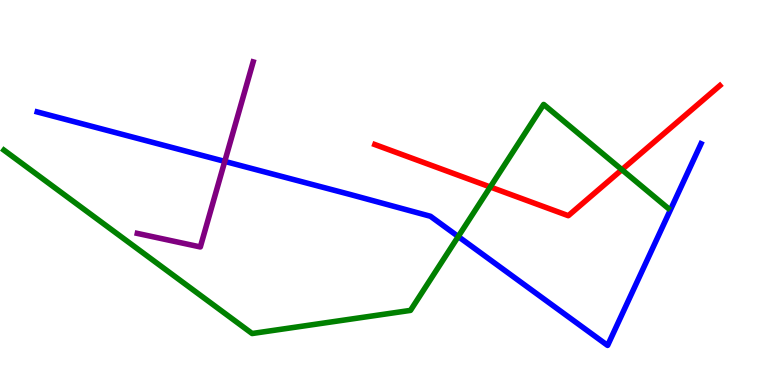[{'lines': ['blue', 'red'], 'intersections': []}, {'lines': ['green', 'red'], 'intersections': [{'x': 6.33, 'y': 5.14}, {'x': 8.02, 'y': 5.59}]}, {'lines': ['purple', 'red'], 'intersections': []}, {'lines': ['blue', 'green'], 'intersections': [{'x': 5.91, 'y': 3.86}]}, {'lines': ['blue', 'purple'], 'intersections': [{'x': 2.9, 'y': 5.81}]}, {'lines': ['green', 'purple'], 'intersections': []}]